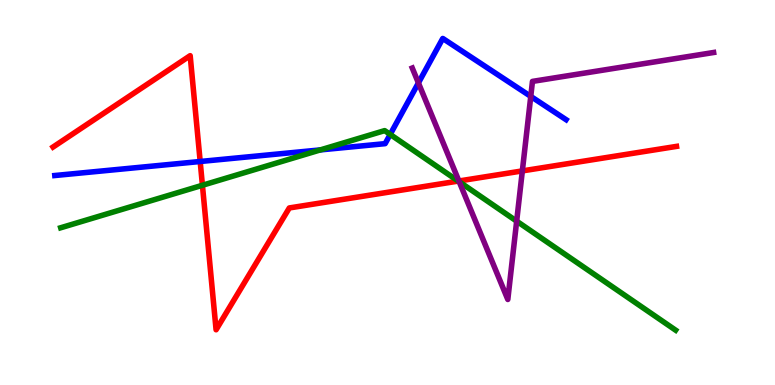[{'lines': ['blue', 'red'], 'intersections': [{'x': 2.58, 'y': 5.81}]}, {'lines': ['green', 'red'], 'intersections': [{'x': 2.61, 'y': 5.19}, {'x': 5.91, 'y': 5.3}]}, {'lines': ['purple', 'red'], 'intersections': [{'x': 5.92, 'y': 5.3}, {'x': 6.74, 'y': 5.56}]}, {'lines': ['blue', 'green'], 'intersections': [{'x': 4.13, 'y': 6.11}, {'x': 5.03, 'y': 6.51}]}, {'lines': ['blue', 'purple'], 'intersections': [{'x': 5.4, 'y': 7.85}, {'x': 6.85, 'y': 7.5}]}, {'lines': ['green', 'purple'], 'intersections': [{'x': 5.93, 'y': 5.28}, {'x': 6.67, 'y': 4.26}]}]